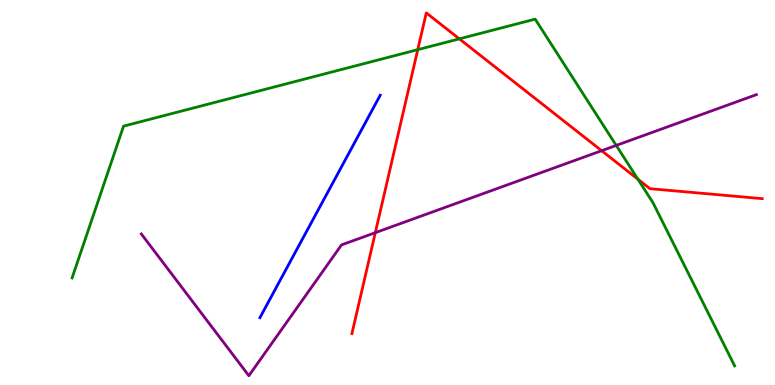[{'lines': ['blue', 'red'], 'intersections': []}, {'lines': ['green', 'red'], 'intersections': [{'x': 5.39, 'y': 8.71}, {'x': 5.93, 'y': 8.99}, {'x': 8.23, 'y': 5.35}]}, {'lines': ['purple', 'red'], 'intersections': [{'x': 4.84, 'y': 3.96}, {'x': 7.76, 'y': 6.09}]}, {'lines': ['blue', 'green'], 'intersections': []}, {'lines': ['blue', 'purple'], 'intersections': []}, {'lines': ['green', 'purple'], 'intersections': [{'x': 7.95, 'y': 6.22}]}]